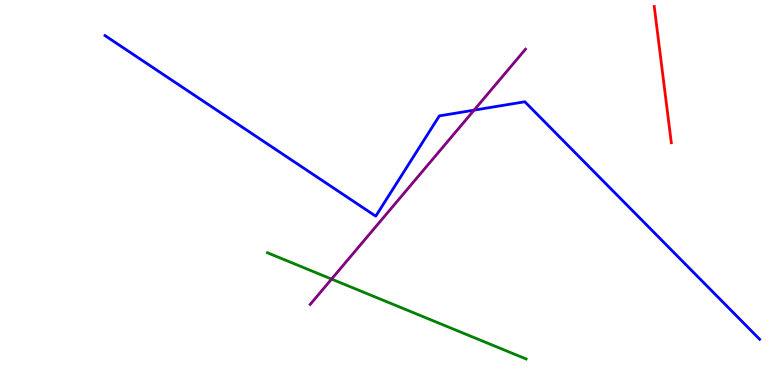[{'lines': ['blue', 'red'], 'intersections': []}, {'lines': ['green', 'red'], 'intersections': []}, {'lines': ['purple', 'red'], 'intersections': []}, {'lines': ['blue', 'green'], 'intersections': []}, {'lines': ['blue', 'purple'], 'intersections': [{'x': 6.12, 'y': 7.14}]}, {'lines': ['green', 'purple'], 'intersections': [{'x': 4.28, 'y': 2.75}]}]